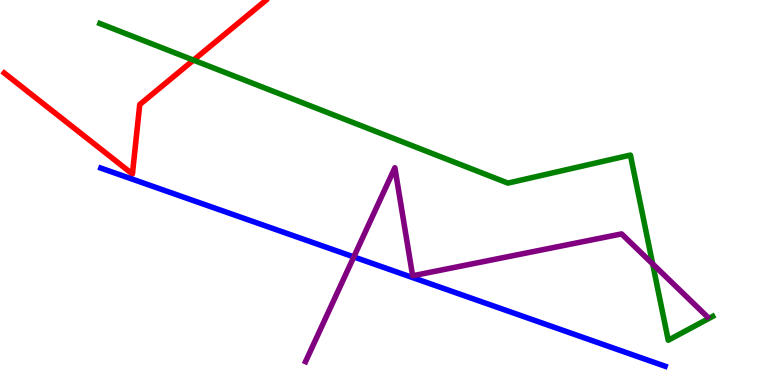[{'lines': ['blue', 'red'], 'intersections': []}, {'lines': ['green', 'red'], 'intersections': [{'x': 2.5, 'y': 8.44}]}, {'lines': ['purple', 'red'], 'intersections': []}, {'lines': ['blue', 'green'], 'intersections': []}, {'lines': ['blue', 'purple'], 'intersections': [{'x': 4.57, 'y': 3.33}]}, {'lines': ['green', 'purple'], 'intersections': [{'x': 8.42, 'y': 3.14}]}]